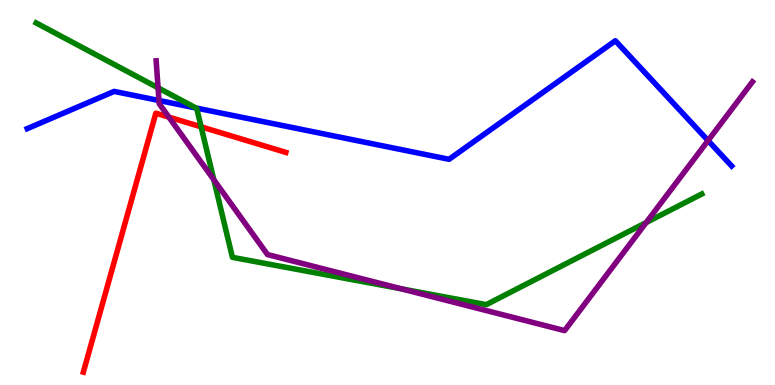[{'lines': ['blue', 'red'], 'intersections': []}, {'lines': ['green', 'red'], 'intersections': [{'x': 2.6, 'y': 6.71}]}, {'lines': ['purple', 'red'], 'intersections': [{'x': 2.18, 'y': 6.96}]}, {'lines': ['blue', 'green'], 'intersections': [{'x': 2.53, 'y': 7.19}]}, {'lines': ['blue', 'purple'], 'intersections': [{'x': 2.05, 'y': 7.39}, {'x': 9.14, 'y': 6.35}]}, {'lines': ['green', 'purple'], 'intersections': [{'x': 2.04, 'y': 7.72}, {'x': 2.76, 'y': 5.33}, {'x': 5.18, 'y': 2.5}, {'x': 8.34, 'y': 4.22}]}]